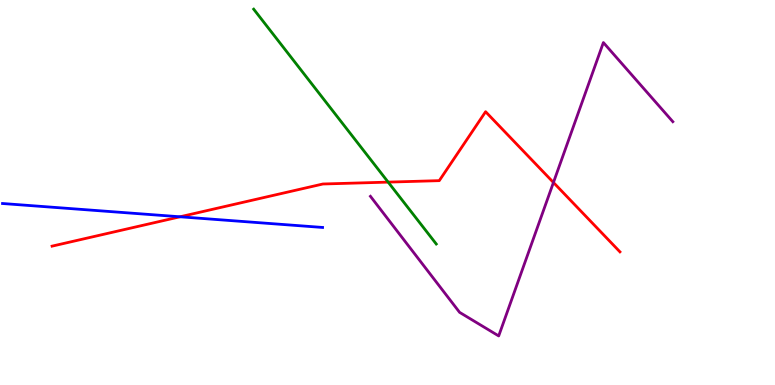[{'lines': ['blue', 'red'], 'intersections': [{'x': 2.32, 'y': 4.37}]}, {'lines': ['green', 'red'], 'intersections': [{'x': 5.01, 'y': 5.27}]}, {'lines': ['purple', 'red'], 'intersections': [{'x': 7.14, 'y': 5.26}]}, {'lines': ['blue', 'green'], 'intersections': []}, {'lines': ['blue', 'purple'], 'intersections': []}, {'lines': ['green', 'purple'], 'intersections': []}]